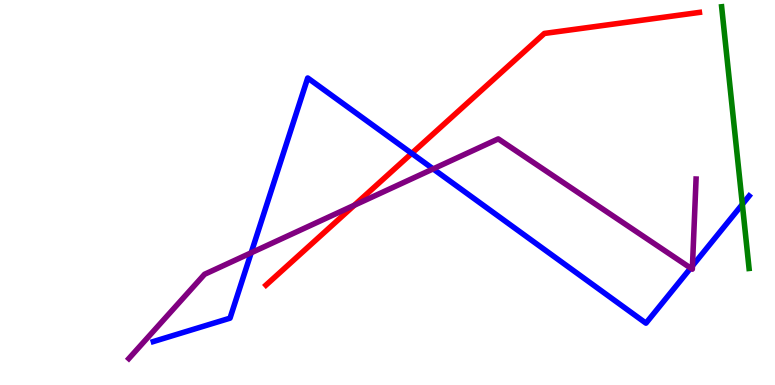[{'lines': ['blue', 'red'], 'intersections': [{'x': 5.31, 'y': 6.02}]}, {'lines': ['green', 'red'], 'intersections': []}, {'lines': ['purple', 'red'], 'intersections': [{'x': 4.57, 'y': 4.67}]}, {'lines': ['blue', 'green'], 'intersections': [{'x': 9.58, 'y': 4.69}]}, {'lines': ['blue', 'purple'], 'intersections': [{'x': 3.24, 'y': 3.43}, {'x': 5.59, 'y': 5.61}, {'x': 8.91, 'y': 3.04}, {'x': 8.94, 'y': 3.1}]}, {'lines': ['green', 'purple'], 'intersections': []}]